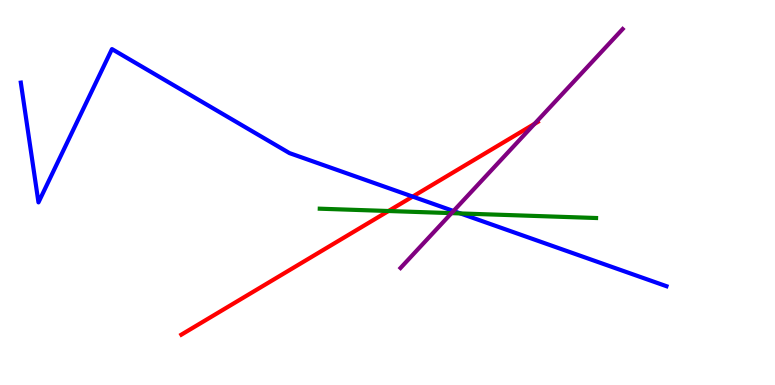[{'lines': ['blue', 'red'], 'intersections': [{'x': 5.32, 'y': 4.89}]}, {'lines': ['green', 'red'], 'intersections': [{'x': 5.01, 'y': 4.52}]}, {'lines': ['purple', 'red'], 'intersections': [{'x': 6.9, 'y': 6.78}]}, {'lines': ['blue', 'green'], 'intersections': [{'x': 5.94, 'y': 4.46}]}, {'lines': ['blue', 'purple'], 'intersections': [{'x': 5.85, 'y': 4.52}]}, {'lines': ['green', 'purple'], 'intersections': [{'x': 5.83, 'y': 4.46}]}]